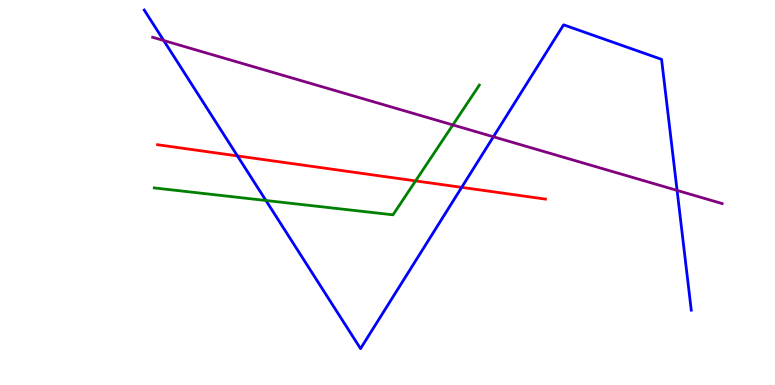[{'lines': ['blue', 'red'], 'intersections': [{'x': 3.06, 'y': 5.95}, {'x': 5.96, 'y': 5.13}]}, {'lines': ['green', 'red'], 'intersections': [{'x': 5.36, 'y': 5.3}]}, {'lines': ['purple', 'red'], 'intersections': []}, {'lines': ['blue', 'green'], 'intersections': [{'x': 3.43, 'y': 4.79}]}, {'lines': ['blue', 'purple'], 'intersections': [{'x': 2.11, 'y': 8.95}, {'x': 6.37, 'y': 6.45}, {'x': 8.74, 'y': 5.05}]}, {'lines': ['green', 'purple'], 'intersections': [{'x': 5.84, 'y': 6.76}]}]